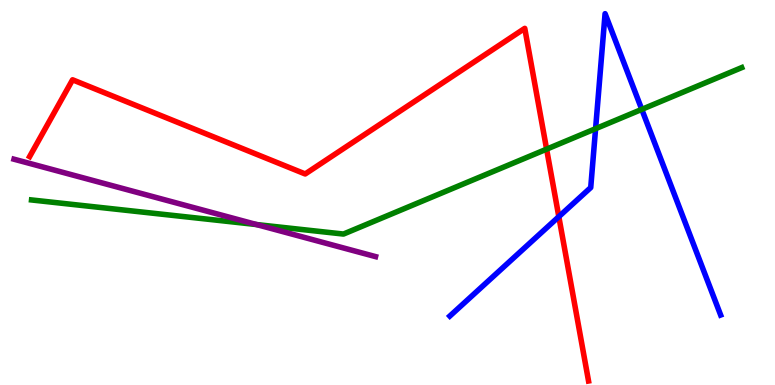[{'lines': ['blue', 'red'], 'intersections': [{'x': 7.21, 'y': 4.37}]}, {'lines': ['green', 'red'], 'intersections': [{'x': 7.05, 'y': 6.13}]}, {'lines': ['purple', 'red'], 'intersections': []}, {'lines': ['blue', 'green'], 'intersections': [{'x': 7.69, 'y': 6.66}, {'x': 8.28, 'y': 7.16}]}, {'lines': ['blue', 'purple'], 'intersections': []}, {'lines': ['green', 'purple'], 'intersections': [{'x': 3.31, 'y': 4.17}]}]